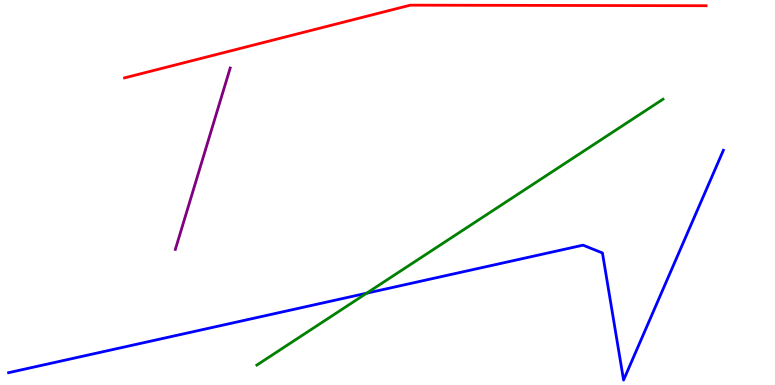[{'lines': ['blue', 'red'], 'intersections': []}, {'lines': ['green', 'red'], 'intersections': []}, {'lines': ['purple', 'red'], 'intersections': []}, {'lines': ['blue', 'green'], 'intersections': [{'x': 4.73, 'y': 2.38}]}, {'lines': ['blue', 'purple'], 'intersections': []}, {'lines': ['green', 'purple'], 'intersections': []}]